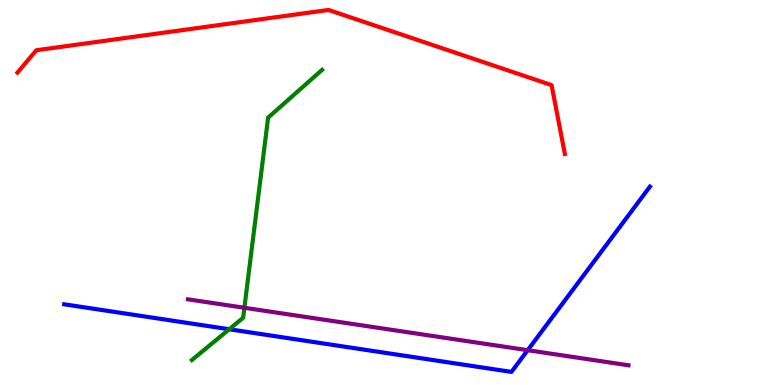[{'lines': ['blue', 'red'], 'intersections': []}, {'lines': ['green', 'red'], 'intersections': []}, {'lines': ['purple', 'red'], 'intersections': []}, {'lines': ['blue', 'green'], 'intersections': [{'x': 2.96, 'y': 1.45}]}, {'lines': ['blue', 'purple'], 'intersections': [{'x': 6.81, 'y': 0.904}]}, {'lines': ['green', 'purple'], 'intersections': [{'x': 3.15, 'y': 2.01}]}]